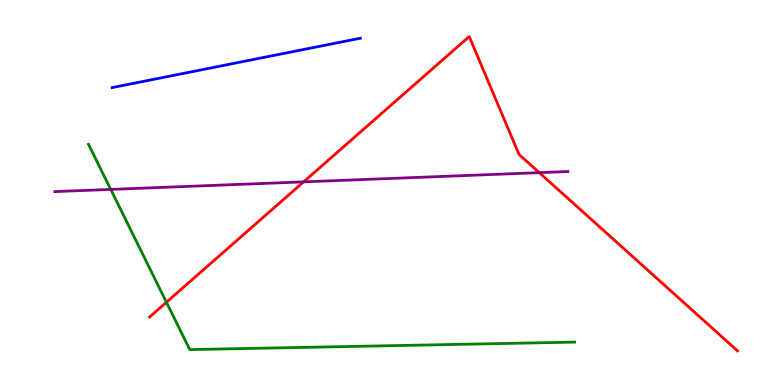[{'lines': ['blue', 'red'], 'intersections': []}, {'lines': ['green', 'red'], 'intersections': [{'x': 2.15, 'y': 2.15}]}, {'lines': ['purple', 'red'], 'intersections': [{'x': 3.92, 'y': 5.28}, {'x': 6.96, 'y': 5.52}]}, {'lines': ['blue', 'green'], 'intersections': []}, {'lines': ['blue', 'purple'], 'intersections': []}, {'lines': ['green', 'purple'], 'intersections': [{'x': 1.43, 'y': 5.08}]}]